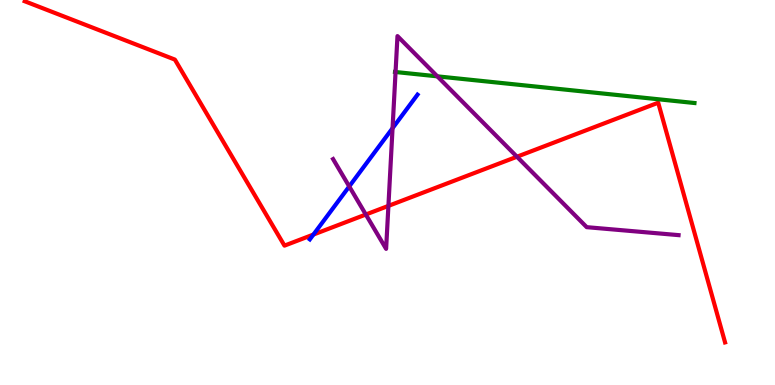[{'lines': ['blue', 'red'], 'intersections': [{'x': 4.04, 'y': 3.91}]}, {'lines': ['green', 'red'], 'intersections': []}, {'lines': ['purple', 'red'], 'intersections': [{'x': 4.72, 'y': 4.43}, {'x': 5.01, 'y': 4.65}, {'x': 6.67, 'y': 5.93}]}, {'lines': ['blue', 'green'], 'intersections': []}, {'lines': ['blue', 'purple'], 'intersections': [{'x': 4.51, 'y': 5.16}, {'x': 5.07, 'y': 6.67}]}, {'lines': ['green', 'purple'], 'intersections': [{'x': 5.1, 'y': 8.13}, {'x': 5.64, 'y': 8.02}]}]